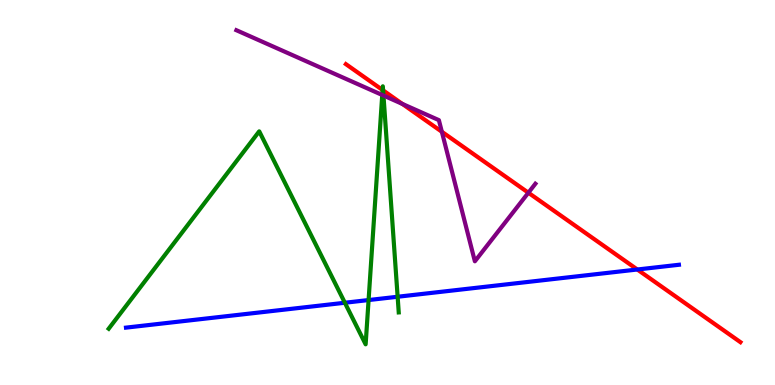[{'lines': ['blue', 'red'], 'intersections': [{'x': 8.22, 'y': 3.0}]}, {'lines': ['green', 'red'], 'intersections': [{'x': 4.94, 'y': 7.66}, {'x': 4.94, 'y': 7.65}]}, {'lines': ['purple', 'red'], 'intersections': [{'x': 5.19, 'y': 7.3}, {'x': 5.7, 'y': 6.58}, {'x': 6.82, 'y': 4.99}]}, {'lines': ['blue', 'green'], 'intersections': [{'x': 4.45, 'y': 2.14}, {'x': 4.76, 'y': 2.21}, {'x': 5.13, 'y': 2.29}]}, {'lines': ['blue', 'purple'], 'intersections': []}, {'lines': ['green', 'purple'], 'intersections': [{'x': 4.93, 'y': 7.53}, {'x': 4.95, 'y': 7.52}]}]